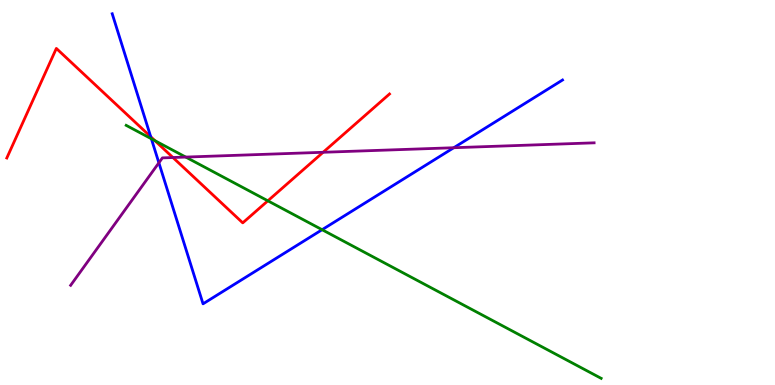[{'lines': ['blue', 'red'], 'intersections': [{'x': 1.94, 'y': 6.45}]}, {'lines': ['green', 'red'], 'intersections': [{'x': 2.0, 'y': 6.35}, {'x': 3.46, 'y': 4.78}]}, {'lines': ['purple', 'red'], 'intersections': [{'x': 2.23, 'y': 5.91}, {'x': 4.17, 'y': 6.04}]}, {'lines': ['blue', 'green'], 'intersections': [{'x': 1.95, 'y': 6.4}, {'x': 4.16, 'y': 4.03}]}, {'lines': ['blue', 'purple'], 'intersections': [{'x': 2.05, 'y': 5.77}, {'x': 5.86, 'y': 6.16}]}, {'lines': ['green', 'purple'], 'intersections': [{'x': 2.4, 'y': 5.92}]}]